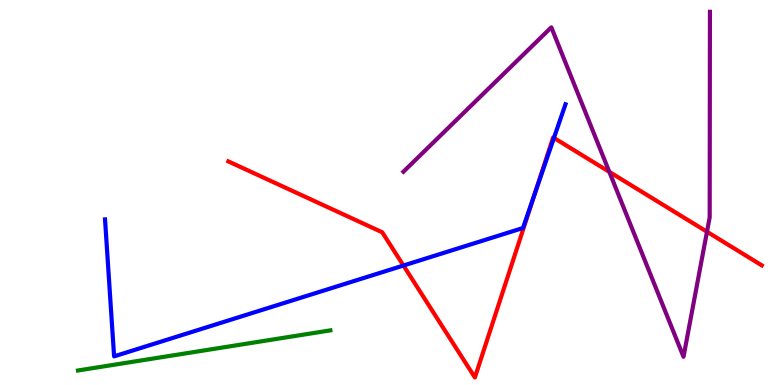[{'lines': ['blue', 'red'], 'intersections': [{'x': 5.21, 'y': 3.1}, {'x': 6.9, 'y': 4.98}, {'x': 7.15, 'y': 6.42}]}, {'lines': ['green', 'red'], 'intersections': []}, {'lines': ['purple', 'red'], 'intersections': [{'x': 7.86, 'y': 5.54}, {'x': 9.12, 'y': 3.98}]}, {'lines': ['blue', 'green'], 'intersections': []}, {'lines': ['blue', 'purple'], 'intersections': []}, {'lines': ['green', 'purple'], 'intersections': []}]